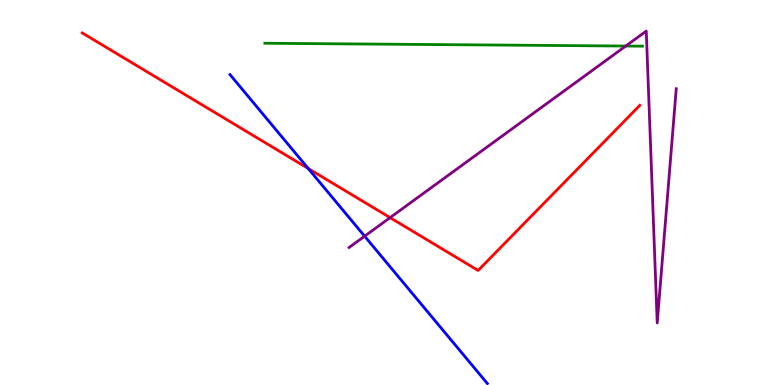[{'lines': ['blue', 'red'], 'intersections': [{'x': 3.98, 'y': 5.62}]}, {'lines': ['green', 'red'], 'intersections': []}, {'lines': ['purple', 'red'], 'intersections': [{'x': 5.03, 'y': 4.35}]}, {'lines': ['blue', 'green'], 'intersections': []}, {'lines': ['blue', 'purple'], 'intersections': [{'x': 4.7, 'y': 3.87}]}, {'lines': ['green', 'purple'], 'intersections': [{'x': 8.07, 'y': 8.8}]}]